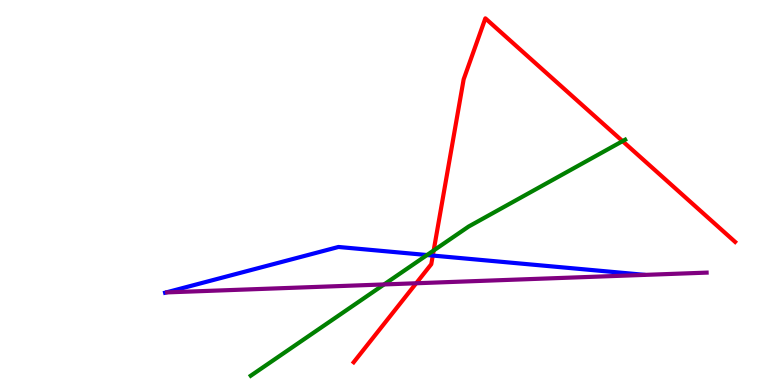[{'lines': ['blue', 'red'], 'intersections': [{'x': 5.58, 'y': 3.36}]}, {'lines': ['green', 'red'], 'intersections': [{'x': 5.6, 'y': 3.49}, {'x': 8.03, 'y': 6.33}]}, {'lines': ['purple', 'red'], 'intersections': [{'x': 5.37, 'y': 2.64}]}, {'lines': ['blue', 'green'], 'intersections': [{'x': 5.51, 'y': 3.38}]}, {'lines': ['blue', 'purple'], 'intersections': []}, {'lines': ['green', 'purple'], 'intersections': [{'x': 4.96, 'y': 2.61}]}]